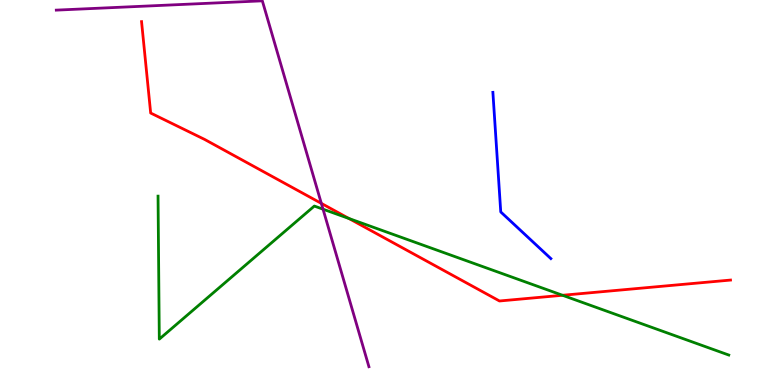[{'lines': ['blue', 'red'], 'intersections': []}, {'lines': ['green', 'red'], 'intersections': [{'x': 4.5, 'y': 4.32}, {'x': 7.26, 'y': 2.33}]}, {'lines': ['purple', 'red'], 'intersections': [{'x': 4.15, 'y': 4.72}]}, {'lines': ['blue', 'green'], 'intersections': []}, {'lines': ['blue', 'purple'], 'intersections': []}, {'lines': ['green', 'purple'], 'intersections': [{'x': 4.17, 'y': 4.57}]}]